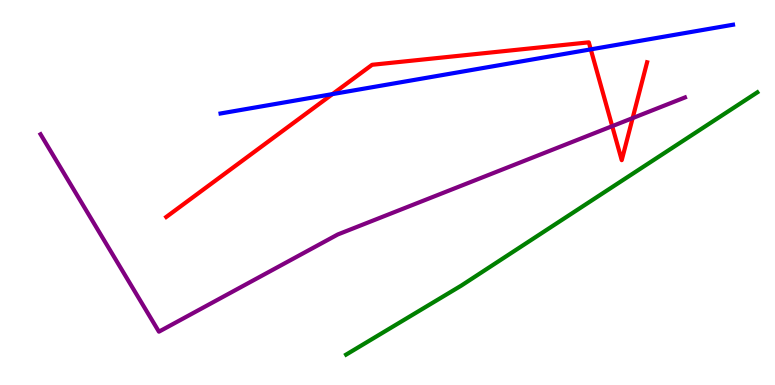[{'lines': ['blue', 'red'], 'intersections': [{'x': 4.29, 'y': 7.56}, {'x': 7.62, 'y': 8.72}]}, {'lines': ['green', 'red'], 'intersections': []}, {'lines': ['purple', 'red'], 'intersections': [{'x': 7.9, 'y': 6.72}, {'x': 8.16, 'y': 6.93}]}, {'lines': ['blue', 'green'], 'intersections': []}, {'lines': ['blue', 'purple'], 'intersections': []}, {'lines': ['green', 'purple'], 'intersections': []}]